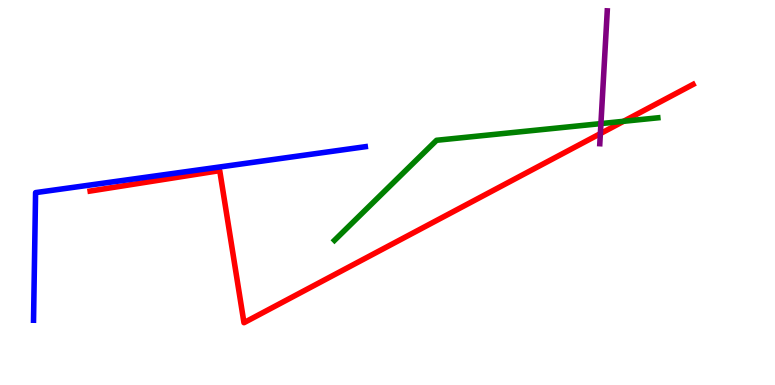[{'lines': ['blue', 'red'], 'intersections': []}, {'lines': ['green', 'red'], 'intersections': [{'x': 8.05, 'y': 6.85}]}, {'lines': ['purple', 'red'], 'intersections': [{'x': 7.75, 'y': 6.53}]}, {'lines': ['blue', 'green'], 'intersections': []}, {'lines': ['blue', 'purple'], 'intersections': []}, {'lines': ['green', 'purple'], 'intersections': [{'x': 7.75, 'y': 6.79}]}]